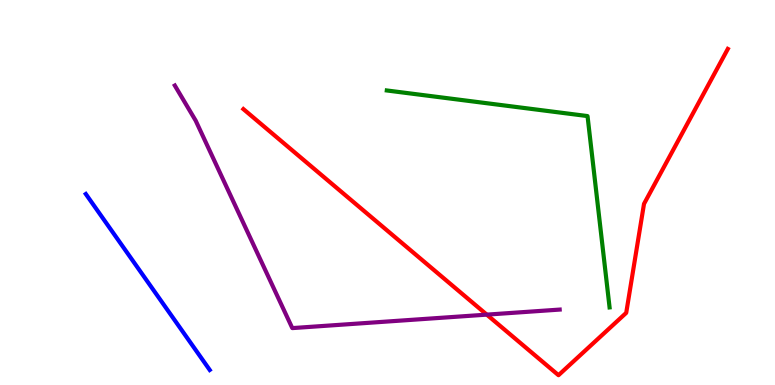[{'lines': ['blue', 'red'], 'intersections': []}, {'lines': ['green', 'red'], 'intersections': []}, {'lines': ['purple', 'red'], 'intersections': [{'x': 6.28, 'y': 1.83}]}, {'lines': ['blue', 'green'], 'intersections': []}, {'lines': ['blue', 'purple'], 'intersections': []}, {'lines': ['green', 'purple'], 'intersections': []}]